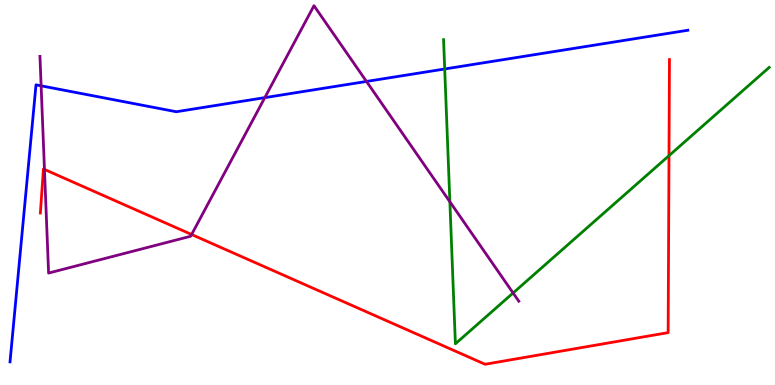[{'lines': ['blue', 'red'], 'intersections': []}, {'lines': ['green', 'red'], 'intersections': [{'x': 8.63, 'y': 5.96}]}, {'lines': ['purple', 'red'], 'intersections': [{'x': 0.574, 'y': 5.6}, {'x': 2.47, 'y': 3.91}]}, {'lines': ['blue', 'green'], 'intersections': [{'x': 5.74, 'y': 8.21}]}, {'lines': ['blue', 'purple'], 'intersections': [{'x': 0.531, 'y': 7.77}, {'x': 3.42, 'y': 7.46}, {'x': 4.73, 'y': 7.88}]}, {'lines': ['green', 'purple'], 'intersections': [{'x': 5.8, 'y': 4.76}, {'x': 6.62, 'y': 2.39}]}]